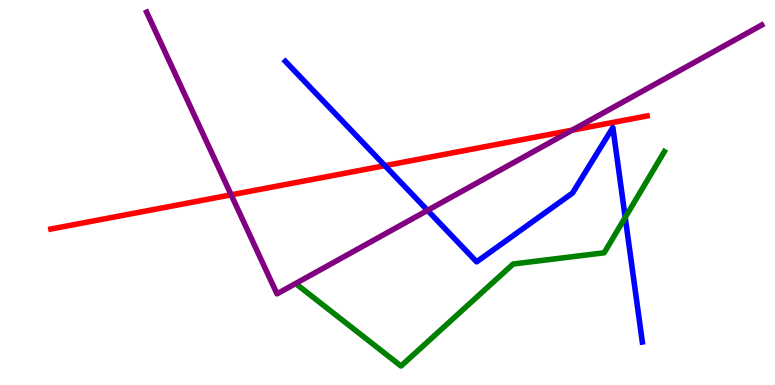[{'lines': ['blue', 'red'], 'intersections': [{'x': 4.97, 'y': 5.7}]}, {'lines': ['green', 'red'], 'intersections': []}, {'lines': ['purple', 'red'], 'intersections': [{'x': 2.98, 'y': 4.94}, {'x': 7.38, 'y': 6.62}]}, {'lines': ['blue', 'green'], 'intersections': [{'x': 8.07, 'y': 4.35}]}, {'lines': ['blue', 'purple'], 'intersections': [{'x': 5.52, 'y': 4.54}]}, {'lines': ['green', 'purple'], 'intersections': []}]